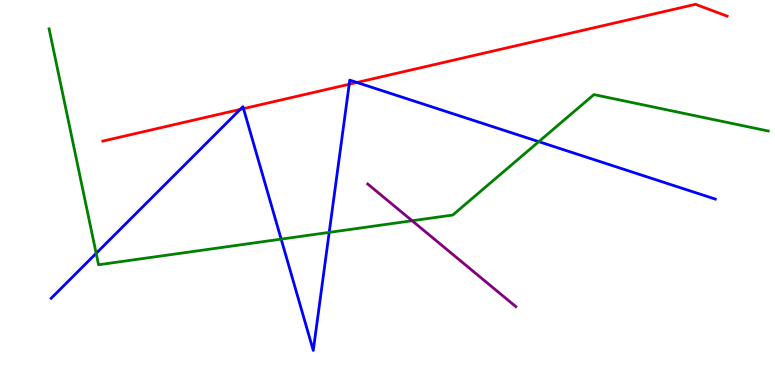[{'lines': ['blue', 'red'], 'intersections': [{'x': 3.1, 'y': 7.16}, {'x': 3.14, 'y': 7.18}, {'x': 4.51, 'y': 7.81}, {'x': 4.61, 'y': 7.86}]}, {'lines': ['green', 'red'], 'intersections': []}, {'lines': ['purple', 'red'], 'intersections': []}, {'lines': ['blue', 'green'], 'intersections': [{'x': 1.24, 'y': 3.42}, {'x': 3.63, 'y': 3.79}, {'x': 4.25, 'y': 3.96}, {'x': 6.95, 'y': 6.32}]}, {'lines': ['blue', 'purple'], 'intersections': []}, {'lines': ['green', 'purple'], 'intersections': [{'x': 5.32, 'y': 4.27}]}]